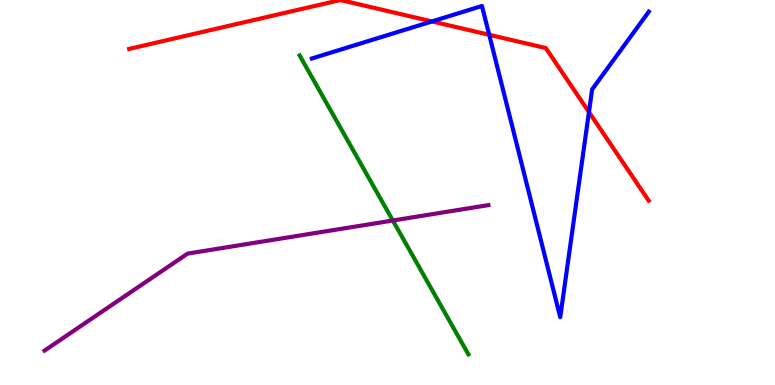[{'lines': ['blue', 'red'], 'intersections': [{'x': 5.57, 'y': 9.44}, {'x': 6.31, 'y': 9.1}, {'x': 7.6, 'y': 7.09}]}, {'lines': ['green', 'red'], 'intersections': []}, {'lines': ['purple', 'red'], 'intersections': []}, {'lines': ['blue', 'green'], 'intersections': []}, {'lines': ['blue', 'purple'], 'intersections': []}, {'lines': ['green', 'purple'], 'intersections': [{'x': 5.07, 'y': 4.27}]}]